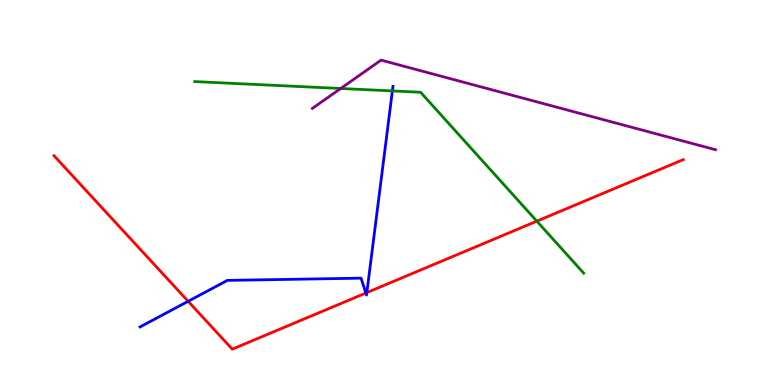[{'lines': ['blue', 'red'], 'intersections': [{'x': 2.43, 'y': 2.17}, {'x': 4.72, 'y': 2.39}, {'x': 4.73, 'y': 2.4}]}, {'lines': ['green', 'red'], 'intersections': [{'x': 6.93, 'y': 4.26}]}, {'lines': ['purple', 'red'], 'intersections': []}, {'lines': ['blue', 'green'], 'intersections': [{'x': 5.06, 'y': 7.64}]}, {'lines': ['blue', 'purple'], 'intersections': []}, {'lines': ['green', 'purple'], 'intersections': [{'x': 4.4, 'y': 7.7}]}]